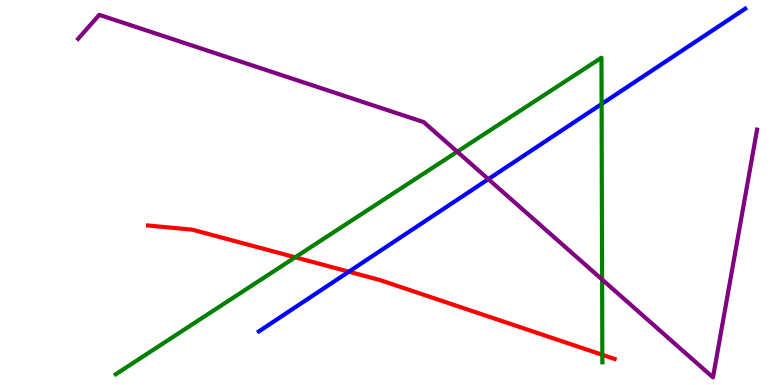[{'lines': ['blue', 'red'], 'intersections': [{'x': 4.5, 'y': 2.94}]}, {'lines': ['green', 'red'], 'intersections': [{'x': 3.81, 'y': 3.32}, {'x': 7.77, 'y': 0.784}]}, {'lines': ['purple', 'red'], 'intersections': []}, {'lines': ['blue', 'green'], 'intersections': [{'x': 7.76, 'y': 7.3}]}, {'lines': ['blue', 'purple'], 'intersections': [{'x': 6.3, 'y': 5.35}]}, {'lines': ['green', 'purple'], 'intersections': [{'x': 5.9, 'y': 6.06}, {'x': 7.77, 'y': 2.74}]}]